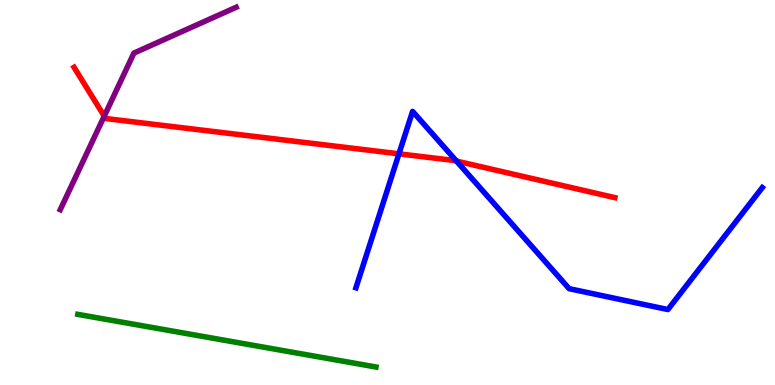[{'lines': ['blue', 'red'], 'intersections': [{'x': 5.15, 'y': 6.0}, {'x': 5.89, 'y': 5.82}]}, {'lines': ['green', 'red'], 'intersections': []}, {'lines': ['purple', 'red'], 'intersections': [{'x': 1.35, 'y': 6.98}]}, {'lines': ['blue', 'green'], 'intersections': []}, {'lines': ['blue', 'purple'], 'intersections': []}, {'lines': ['green', 'purple'], 'intersections': []}]